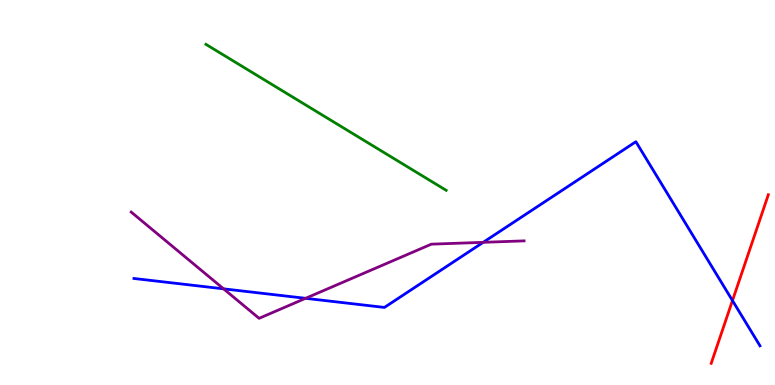[{'lines': ['blue', 'red'], 'intersections': [{'x': 9.45, 'y': 2.19}]}, {'lines': ['green', 'red'], 'intersections': []}, {'lines': ['purple', 'red'], 'intersections': []}, {'lines': ['blue', 'green'], 'intersections': []}, {'lines': ['blue', 'purple'], 'intersections': [{'x': 2.89, 'y': 2.5}, {'x': 3.94, 'y': 2.25}, {'x': 6.24, 'y': 3.71}]}, {'lines': ['green', 'purple'], 'intersections': []}]